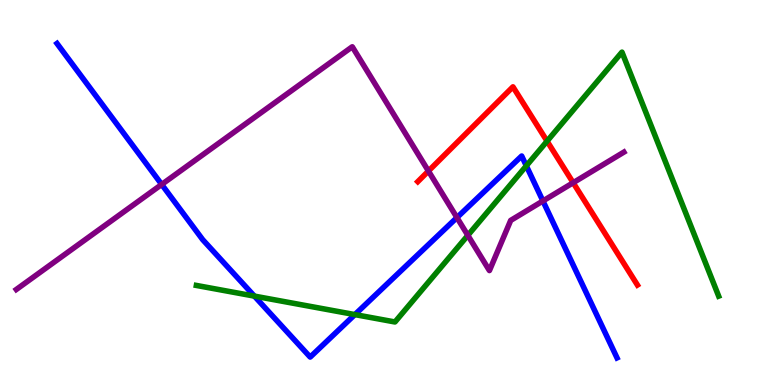[{'lines': ['blue', 'red'], 'intersections': []}, {'lines': ['green', 'red'], 'intersections': [{'x': 7.06, 'y': 6.33}]}, {'lines': ['purple', 'red'], 'intersections': [{'x': 5.53, 'y': 5.56}, {'x': 7.4, 'y': 5.25}]}, {'lines': ['blue', 'green'], 'intersections': [{'x': 3.28, 'y': 2.31}, {'x': 4.58, 'y': 1.83}, {'x': 6.79, 'y': 5.69}]}, {'lines': ['blue', 'purple'], 'intersections': [{'x': 2.09, 'y': 5.21}, {'x': 5.9, 'y': 4.35}, {'x': 7.01, 'y': 4.78}]}, {'lines': ['green', 'purple'], 'intersections': [{'x': 6.04, 'y': 3.89}]}]